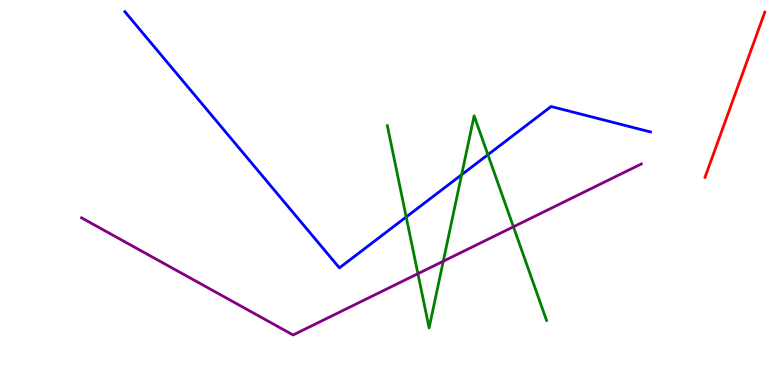[{'lines': ['blue', 'red'], 'intersections': []}, {'lines': ['green', 'red'], 'intersections': []}, {'lines': ['purple', 'red'], 'intersections': []}, {'lines': ['blue', 'green'], 'intersections': [{'x': 5.24, 'y': 4.36}, {'x': 5.96, 'y': 5.46}, {'x': 6.3, 'y': 5.98}]}, {'lines': ['blue', 'purple'], 'intersections': []}, {'lines': ['green', 'purple'], 'intersections': [{'x': 5.39, 'y': 2.89}, {'x': 5.72, 'y': 3.21}, {'x': 6.62, 'y': 4.11}]}]